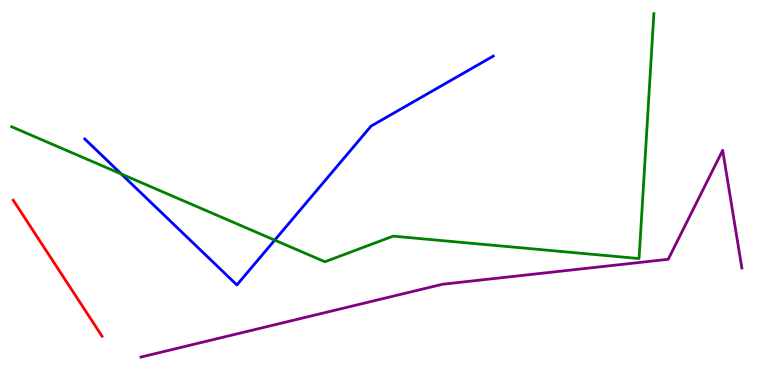[{'lines': ['blue', 'red'], 'intersections': []}, {'lines': ['green', 'red'], 'intersections': []}, {'lines': ['purple', 'red'], 'intersections': []}, {'lines': ['blue', 'green'], 'intersections': [{'x': 1.57, 'y': 5.48}, {'x': 3.54, 'y': 3.76}]}, {'lines': ['blue', 'purple'], 'intersections': []}, {'lines': ['green', 'purple'], 'intersections': []}]